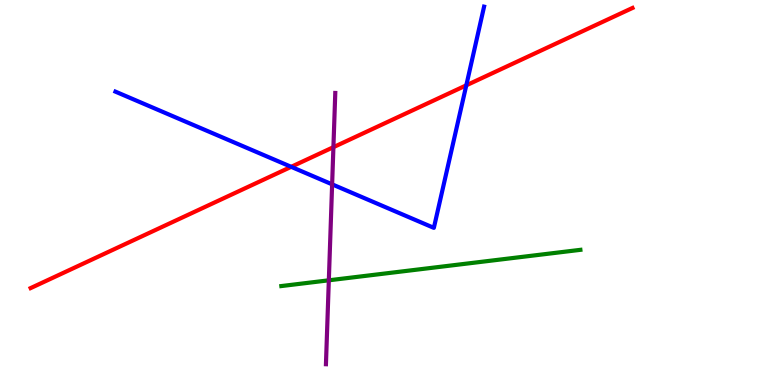[{'lines': ['blue', 'red'], 'intersections': [{'x': 3.76, 'y': 5.67}, {'x': 6.02, 'y': 7.78}]}, {'lines': ['green', 'red'], 'intersections': []}, {'lines': ['purple', 'red'], 'intersections': [{'x': 4.3, 'y': 6.18}]}, {'lines': ['blue', 'green'], 'intersections': []}, {'lines': ['blue', 'purple'], 'intersections': [{'x': 4.29, 'y': 5.21}]}, {'lines': ['green', 'purple'], 'intersections': [{'x': 4.24, 'y': 2.72}]}]